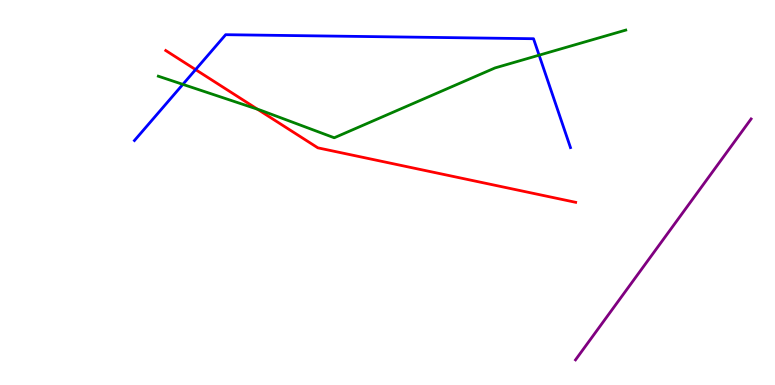[{'lines': ['blue', 'red'], 'intersections': [{'x': 2.52, 'y': 8.19}]}, {'lines': ['green', 'red'], 'intersections': [{'x': 3.32, 'y': 7.16}]}, {'lines': ['purple', 'red'], 'intersections': []}, {'lines': ['blue', 'green'], 'intersections': [{'x': 2.36, 'y': 7.81}, {'x': 6.96, 'y': 8.57}]}, {'lines': ['blue', 'purple'], 'intersections': []}, {'lines': ['green', 'purple'], 'intersections': []}]